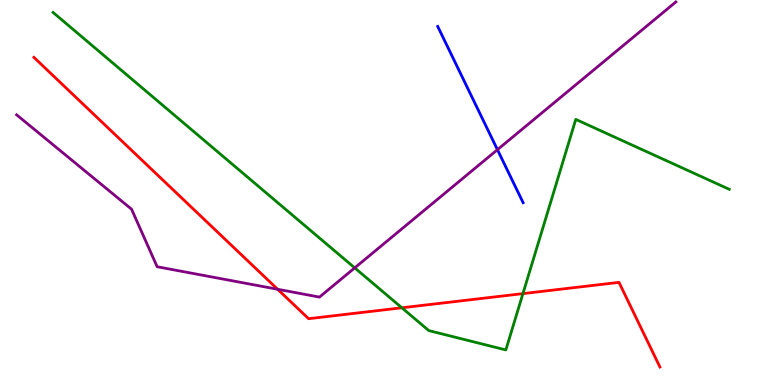[{'lines': ['blue', 'red'], 'intersections': []}, {'lines': ['green', 'red'], 'intersections': [{'x': 5.19, 'y': 2.01}, {'x': 6.75, 'y': 2.37}]}, {'lines': ['purple', 'red'], 'intersections': [{'x': 3.58, 'y': 2.49}]}, {'lines': ['blue', 'green'], 'intersections': []}, {'lines': ['blue', 'purple'], 'intersections': [{'x': 6.42, 'y': 6.11}]}, {'lines': ['green', 'purple'], 'intersections': [{'x': 4.58, 'y': 3.04}]}]